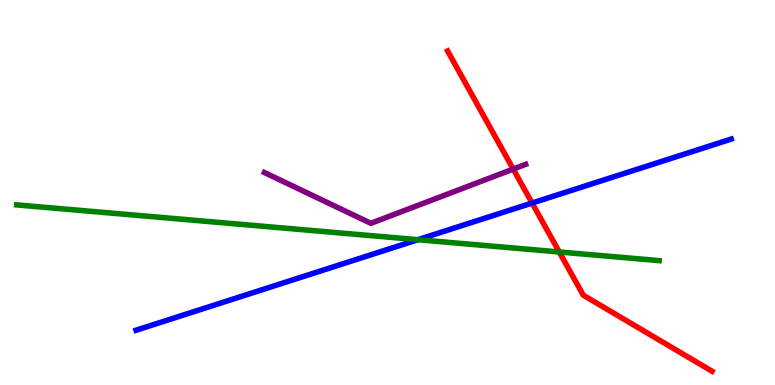[{'lines': ['blue', 'red'], 'intersections': [{'x': 6.87, 'y': 4.73}]}, {'lines': ['green', 'red'], 'intersections': [{'x': 7.22, 'y': 3.46}]}, {'lines': ['purple', 'red'], 'intersections': [{'x': 6.62, 'y': 5.61}]}, {'lines': ['blue', 'green'], 'intersections': [{'x': 5.39, 'y': 3.77}]}, {'lines': ['blue', 'purple'], 'intersections': []}, {'lines': ['green', 'purple'], 'intersections': []}]